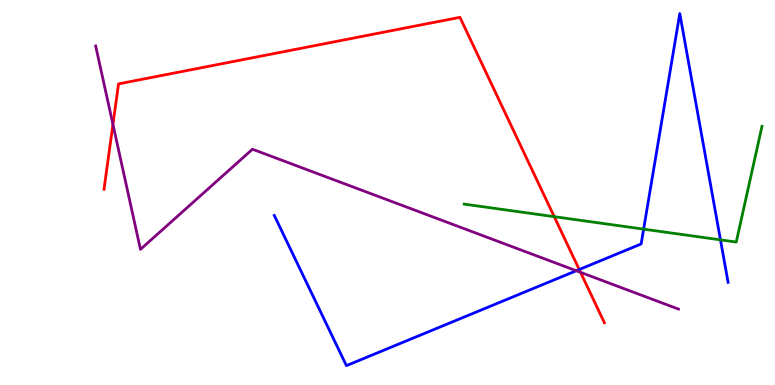[{'lines': ['blue', 'red'], 'intersections': [{'x': 7.47, 'y': 3.0}]}, {'lines': ['green', 'red'], 'intersections': [{'x': 7.15, 'y': 4.37}]}, {'lines': ['purple', 'red'], 'intersections': [{'x': 1.46, 'y': 6.77}, {'x': 7.49, 'y': 2.93}]}, {'lines': ['blue', 'green'], 'intersections': [{'x': 8.3, 'y': 4.05}, {'x': 9.3, 'y': 3.77}]}, {'lines': ['blue', 'purple'], 'intersections': [{'x': 7.44, 'y': 2.97}]}, {'lines': ['green', 'purple'], 'intersections': []}]